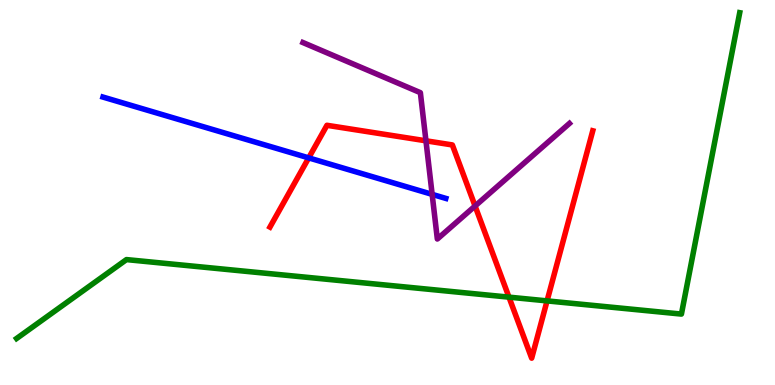[{'lines': ['blue', 'red'], 'intersections': [{'x': 3.98, 'y': 5.9}]}, {'lines': ['green', 'red'], 'intersections': [{'x': 6.57, 'y': 2.28}, {'x': 7.06, 'y': 2.18}]}, {'lines': ['purple', 'red'], 'intersections': [{'x': 5.5, 'y': 6.34}, {'x': 6.13, 'y': 4.65}]}, {'lines': ['blue', 'green'], 'intersections': []}, {'lines': ['blue', 'purple'], 'intersections': [{'x': 5.58, 'y': 4.95}]}, {'lines': ['green', 'purple'], 'intersections': []}]